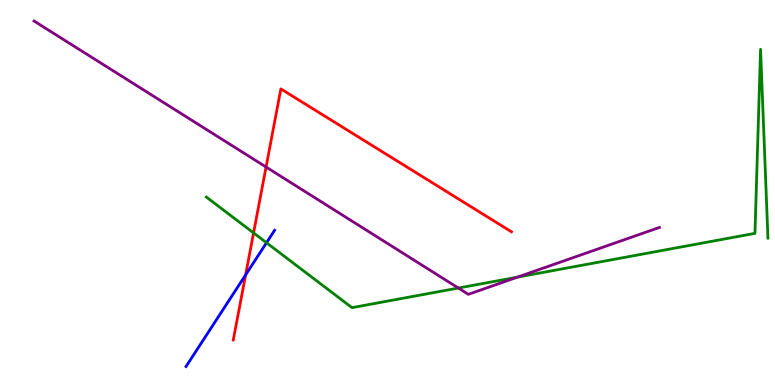[{'lines': ['blue', 'red'], 'intersections': [{'x': 3.17, 'y': 2.86}]}, {'lines': ['green', 'red'], 'intersections': [{'x': 3.27, 'y': 3.95}]}, {'lines': ['purple', 'red'], 'intersections': [{'x': 3.43, 'y': 5.66}]}, {'lines': ['blue', 'green'], 'intersections': [{'x': 3.44, 'y': 3.7}]}, {'lines': ['blue', 'purple'], 'intersections': []}, {'lines': ['green', 'purple'], 'intersections': [{'x': 5.91, 'y': 2.52}, {'x': 6.68, 'y': 2.8}]}]